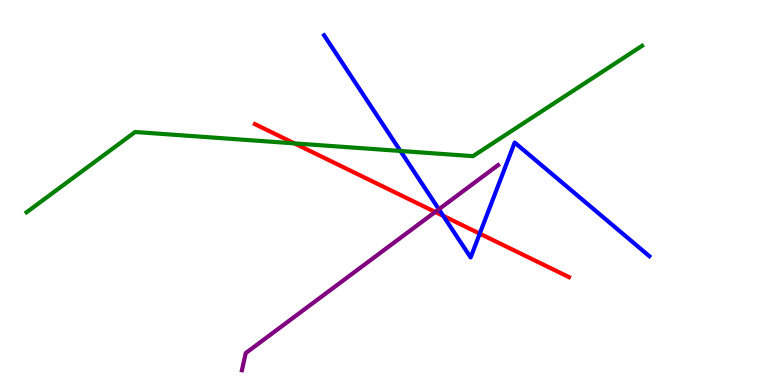[{'lines': ['blue', 'red'], 'intersections': [{'x': 5.72, 'y': 4.39}, {'x': 6.19, 'y': 3.93}]}, {'lines': ['green', 'red'], 'intersections': [{'x': 3.8, 'y': 6.28}]}, {'lines': ['purple', 'red'], 'intersections': [{'x': 5.62, 'y': 4.49}]}, {'lines': ['blue', 'green'], 'intersections': [{'x': 5.17, 'y': 6.08}]}, {'lines': ['blue', 'purple'], 'intersections': [{'x': 5.66, 'y': 4.57}]}, {'lines': ['green', 'purple'], 'intersections': []}]